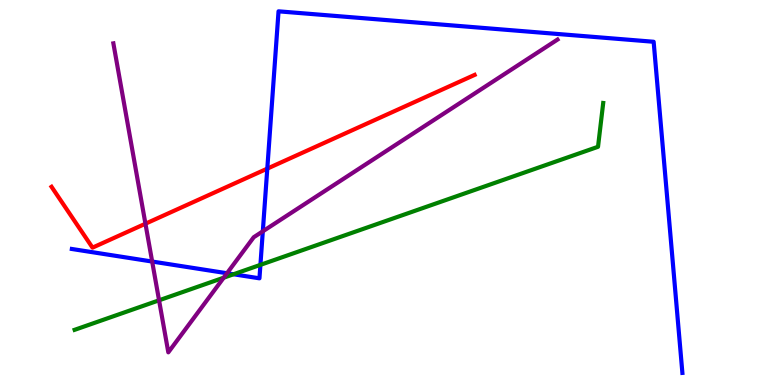[{'lines': ['blue', 'red'], 'intersections': [{'x': 3.45, 'y': 5.62}]}, {'lines': ['green', 'red'], 'intersections': []}, {'lines': ['purple', 'red'], 'intersections': [{'x': 1.88, 'y': 4.19}]}, {'lines': ['blue', 'green'], 'intersections': [{'x': 3.01, 'y': 2.88}, {'x': 3.36, 'y': 3.12}]}, {'lines': ['blue', 'purple'], 'intersections': [{'x': 1.96, 'y': 3.21}, {'x': 2.93, 'y': 2.9}, {'x': 3.39, 'y': 3.99}]}, {'lines': ['green', 'purple'], 'intersections': [{'x': 2.05, 'y': 2.2}, {'x': 2.89, 'y': 2.79}]}]